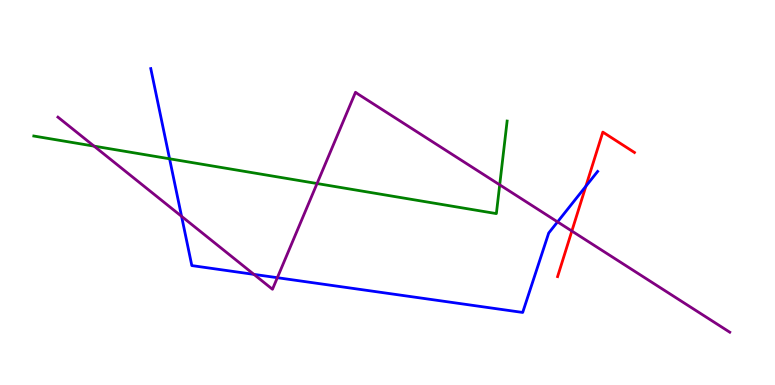[{'lines': ['blue', 'red'], 'intersections': [{'x': 7.56, 'y': 5.16}]}, {'lines': ['green', 'red'], 'intersections': []}, {'lines': ['purple', 'red'], 'intersections': [{'x': 7.38, 'y': 4.0}]}, {'lines': ['blue', 'green'], 'intersections': [{'x': 2.19, 'y': 5.88}]}, {'lines': ['blue', 'purple'], 'intersections': [{'x': 2.34, 'y': 4.38}, {'x': 3.28, 'y': 2.87}, {'x': 3.58, 'y': 2.79}, {'x': 7.19, 'y': 4.24}]}, {'lines': ['green', 'purple'], 'intersections': [{'x': 1.21, 'y': 6.2}, {'x': 4.09, 'y': 5.23}, {'x': 6.45, 'y': 5.2}]}]